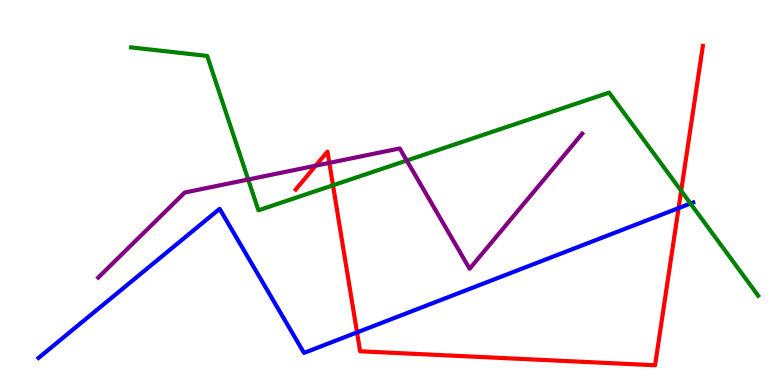[{'lines': ['blue', 'red'], 'intersections': [{'x': 4.61, 'y': 1.37}, {'x': 8.76, 'y': 4.59}]}, {'lines': ['green', 'red'], 'intersections': [{'x': 4.3, 'y': 5.19}, {'x': 8.79, 'y': 5.04}]}, {'lines': ['purple', 'red'], 'intersections': [{'x': 4.07, 'y': 5.7}, {'x': 4.25, 'y': 5.77}]}, {'lines': ['blue', 'green'], 'intersections': [{'x': 8.91, 'y': 4.71}]}, {'lines': ['blue', 'purple'], 'intersections': []}, {'lines': ['green', 'purple'], 'intersections': [{'x': 3.2, 'y': 5.34}, {'x': 5.25, 'y': 5.83}]}]